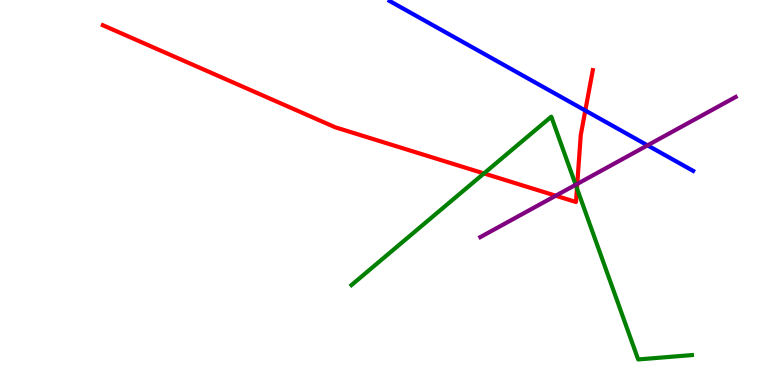[{'lines': ['blue', 'red'], 'intersections': [{'x': 7.55, 'y': 7.13}]}, {'lines': ['green', 'red'], 'intersections': [{'x': 6.24, 'y': 5.5}, {'x': 7.44, 'y': 5.11}]}, {'lines': ['purple', 'red'], 'intersections': [{'x': 7.17, 'y': 4.92}, {'x': 7.45, 'y': 5.22}]}, {'lines': ['blue', 'green'], 'intersections': []}, {'lines': ['blue', 'purple'], 'intersections': [{'x': 8.36, 'y': 6.22}]}, {'lines': ['green', 'purple'], 'intersections': [{'x': 7.43, 'y': 5.2}]}]